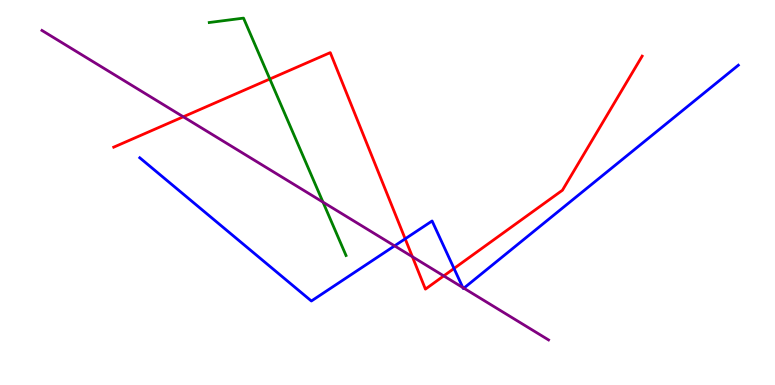[{'lines': ['blue', 'red'], 'intersections': [{'x': 5.23, 'y': 3.8}, {'x': 5.86, 'y': 3.03}]}, {'lines': ['green', 'red'], 'intersections': [{'x': 3.48, 'y': 7.95}]}, {'lines': ['purple', 'red'], 'intersections': [{'x': 2.36, 'y': 6.97}, {'x': 5.32, 'y': 3.33}, {'x': 5.73, 'y': 2.83}]}, {'lines': ['blue', 'green'], 'intersections': []}, {'lines': ['blue', 'purple'], 'intersections': [{'x': 5.09, 'y': 3.61}, {'x': 5.97, 'y': 2.53}, {'x': 5.99, 'y': 2.51}]}, {'lines': ['green', 'purple'], 'intersections': [{'x': 4.17, 'y': 4.75}]}]